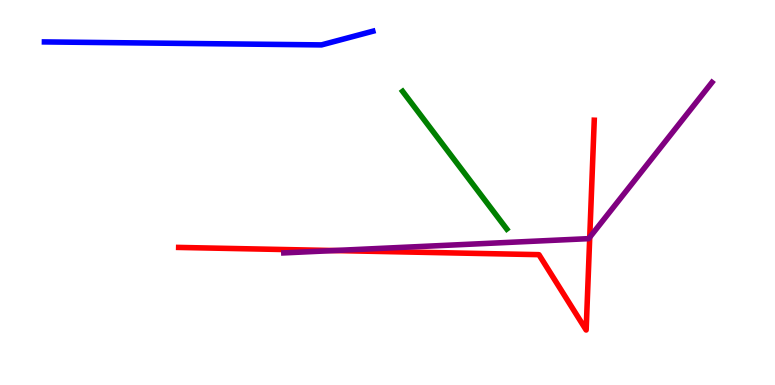[{'lines': ['blue', 'red'], 'intersections': []}, {'lines': ['green', 'red'], 'intersections': []}, {'lines': ['purple', 'red'], 'intersections': [{'x': 4.31, 'y': 3.49}, {'x': 7.61, 'y': 3.84}]}, {'lines': ['blue', 'green'], 'intersections': []}, {'lines': ['blue', 'purple'], 'intersections': []}, {'lines': ['green', 'purple'], 'intersections': []}]